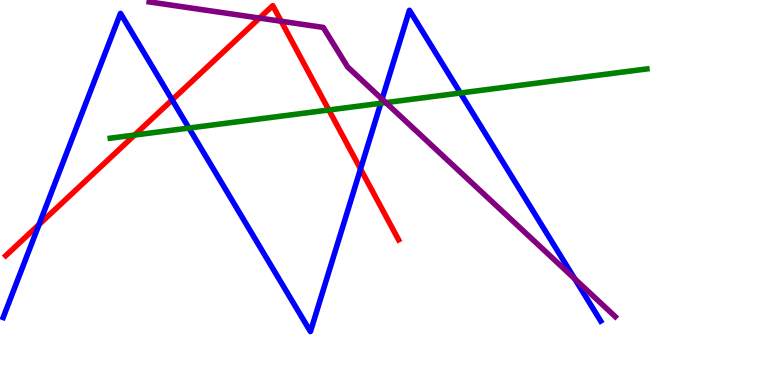[{'lines': ['blue', 'red'], 'intersections': [{'x': 0.504, 'y': 4.17}, {'x': 2.22, 'y': 7.41}, {'x': 4.65, 'y': 5.61}]}, {'lines': ['green', 'red'], 'intersections': [{'x': 1.74, 'y': 6.49}, {'x': 4.24, 'y': 7.14}]}, {'lines': ['purple', 'red'], 'intersections': [{'x': 3.35, 'y': 9.53}, {'x': 3.63, 'y': 9.45}]}, {'lines': ['blue', 'green'], 'intersections': [{'x': 2.44, 'y': 6.67}, {'x': 4.91, 'y': 7.32}, {'x': 5.94, 'y': 7.58}]}, {'lines': ['blue', 'purple'], 'intersections': [{'x': 4.93, 'y': 7.43}, {'x': 7.42, 'y': 2.76}]}, {'lines': ['green', 'purple'], 'intersections': [{'x': 4.98, 'y': 7.33}]}]